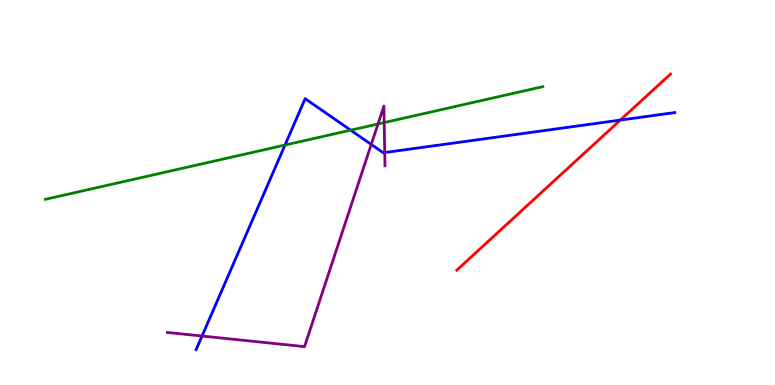[{'lines': ['blue', 'red'], 'intersections': [{'x': 8.0, 'y': 6.88}]}, {'lines': ['green', 'red'], 'intersections': []}, {'lines': ['purple', 'red'], 'intersections': []}, {'lines': ['blue', 'green'], 'intersections': [{'x': 3.68, 'y': 6.23}, {'x': 4.52, 'y': 6.62}]}, {'lines': ['blue', 'purple'], 'intersections': [{'x': 2.61, 'y': 1.27}, {'x': 4.79, 'y': 6.25}, {'x': 4.96, 'y': 6.04}]}, {'lines': ['green', 'purple'], 'intersections': [{'x': 4.88, 'y': 6.78}, {'x': 4.96, 'y': 6.82}]}]